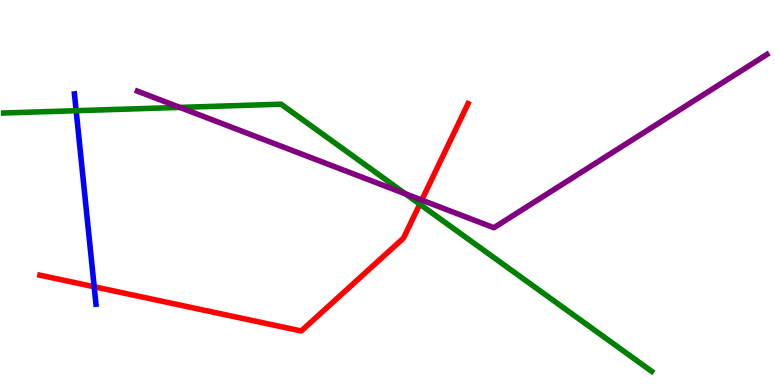[{'lines': ['blue', 'red'], 'intersections': [{'x': 1.22, 'y': 2.55}]}, {'lines': ['green', 'red'], 'intersections': [{'x': 5.42, 'y': 4.7}]}, {'lines': ['purple', 'red'], 'intersections': [{'x': 5.44, 'y': 4.8}]}, {'lines': ['blue', 'green'], 'intersections': [{'x': 0.983, 'y': 7.12}]}, {'lines': ['blue', 'purple'], 'intersections': []}, {'lines': ['green', 'purple'], 'intersections': [{'x': 2.32, 'y': 7.21}, {'x': 5.23, 'y': 4.97}]}]